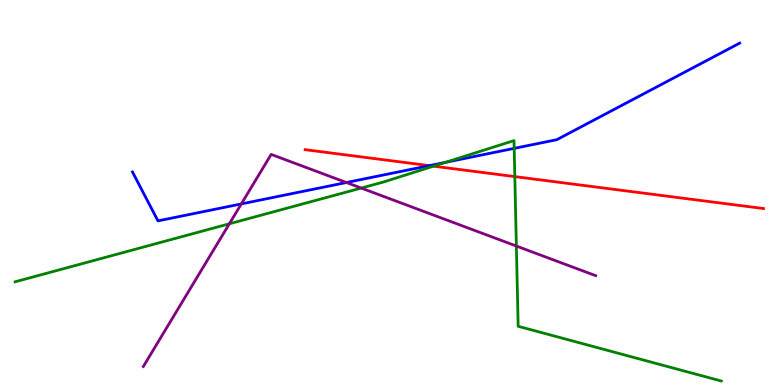[{'lines': ['blue', 'red'], 'intersections': [{'x': 5.54, 'y': 5.7}]}, {'lines': ['green', 'red'], 'intersections': [{'x': 5.59, 'y': 5.68}, {'x': 6.64, 'y': 5.41}]}, {'lines': ['purple', 'red'], 'intersections': []}, {'lines': ['blue', 'green'], 'intersections': [{'x': 5.75, 'y': 5.78}, {'x': 6.63, 'y': 6.15}]}, {'lines': ['blue', 'purple'], 'intersections': [{'x': 3.11, 'y': 4.7}, {'x': 4.47, 'y': 5.26}]}, {'lines': ['green', 'purple'], 'intersections': [{'x': 2.96, 'y': 4.19}, {'x': 4.66, 'y': 5.12}, {'x': 6.66, 'y': 3.61}]}]